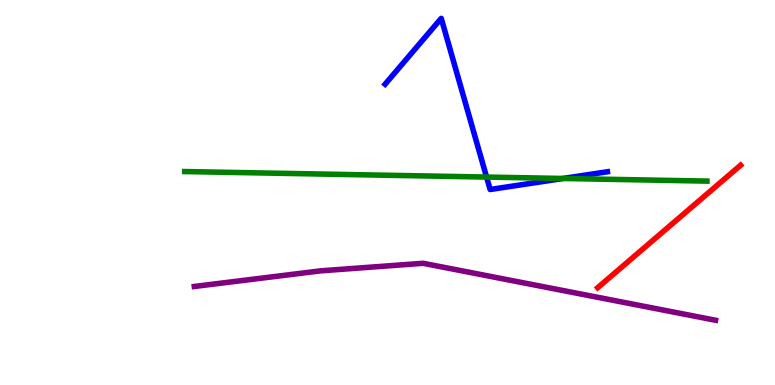[{'lines': ['blue', 'red'], 'intersections': []}, {'lines': ['green', 'red'], 'intersections': []}, {'lines': ['purple', 'red'], 'intersections': []}, {'lines': ['blue', 'green'], 'intersections': [{'x': 6.28, 'y': 5.4}, {'x': 7.27, 'y': 5.36}]}, {'lines': ['blue', 'purple'], 'intersections': []}, {'lines': ['green', 'purple'], 'intersections': []}]